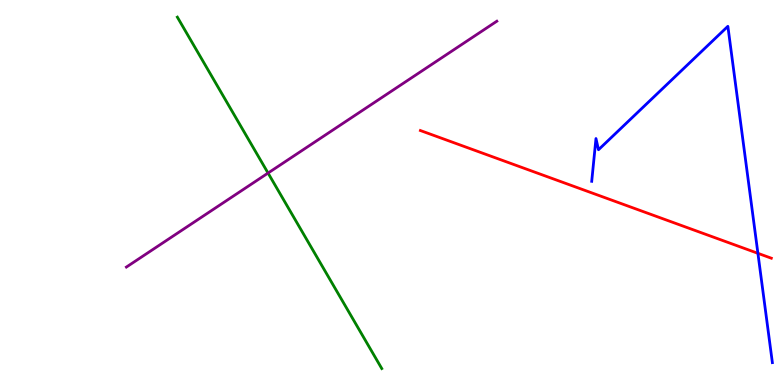[{'lines': ['blue', 'red'], 'intersections': [{'x': 9.78, 'y': 3.42}]}, {'lines': ['green', 'red'], 'intersections': []}, {'lines': ['purple', 'red'], 'intersections': []}, {'lines': ['blue', 'green'], 'intersections': []}, {'lines': ['blue', 'purple'], 'intersections': []}, {'lines': ['green', 'purple'], 'intersections': [{'x': 3.46, 'y': 5.51}]}]